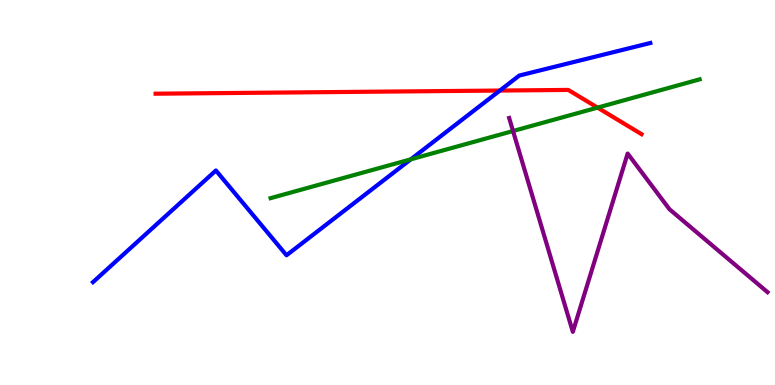[{'lines': ['blue', 'red'], 'intersections': [{'x': 6.45, 'y': 7.65}]}, {'lines': ['green', 'red'], 'intersections': [{'x': 7.71, 'y': 7.2}]}, {'lines': ['purple', 'red'], 'intersections': []}, {'lines': ['blue', 'green'], 'intersections': [{'x': 5.3, 'y': 5.86}]}, {'lines': ['blue', 'purple'], 'intersections': []}, {'lines': ['green', 'purple'], 'intersections': [{'x': 6.62, 'y': 6.6}]}]